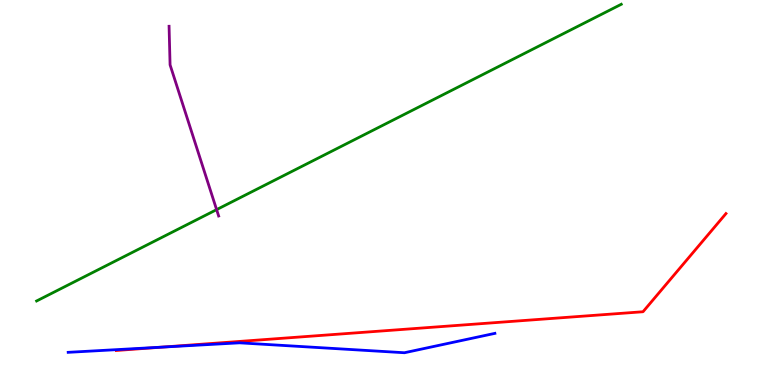[{'lines': ['blue', 'red'], 'intersections': [{'x': 2.09, 'y': 0.984}]}, {'lines': ['green', 'red'], 'intersections': []}, {'lines': ['purple', 'red'], 'intersections': []}, {'lines': ['blue', 'green'], 'intersections': []}, {'lines': ['blue', 'purple'], 'intersections': []}, {'lines': ['green', 'purple'], 'intersections': [{'x': 2.79, 'y': 4.55}]}]